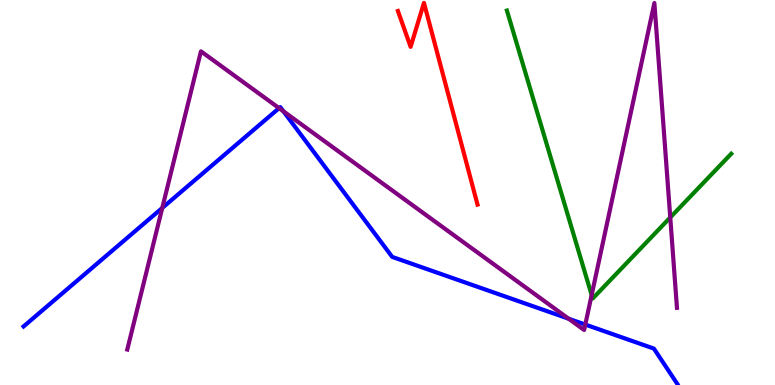[{'lines': ['blue', 'red'], 'intersections': []}, {'lines': ['green', 'red'], 'intersections': []}, {'lines': ['purple', 'red'], 'intersections': []}, {'lines': ['blue', 'green'], 'intersections': []}, {'lines': ['blue', 'purple'], 'intersections': [{'x': 2.09, 'y': 4.6}, {'x': 3.6, 'y': 7.19}, {'x': 3.66, 'y': 7.11}, {'x': 7.34, 'y': 1.72}, {'x': 7.55, 'y': 1.57}]}, {'lines': ['green', 'purple'], 'intersections': [{'x': 7.63, 'y': 2.34}, {'x': 8.65, 'y': 4.35}]}]